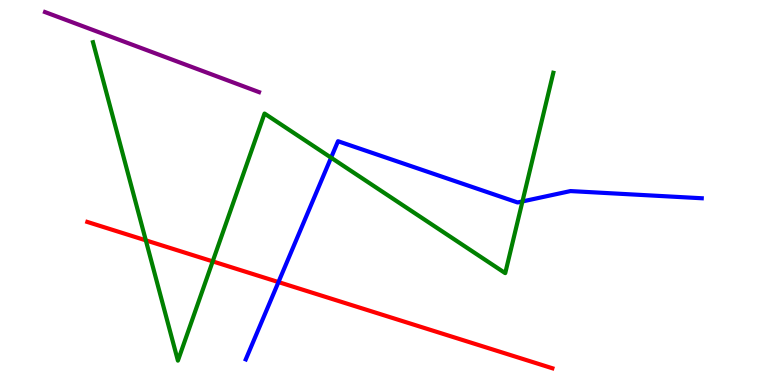[{'lines': ['blue', 'red'], 'intersections': [{'x': 3.59, 'y': 2.67}]}, {'lines': ['green', 'red'], 'intersections': [{'x': 1.88, 'y': 3.76}, {'x': 2.74, 'y': 3.21}]}, {'lines': ['purple', 'red'], 'intersections': []}, {'lines': ['blue', 'green'], 'intersections': [{'x': 4.27, 'y': 5.9}, {'x': 6.74, 'y': 4.77}]}, {'lines': ['blue', 'purple'], 'intersections': []}, {'lines': ['green', 'purple'], 'intersections': []}]